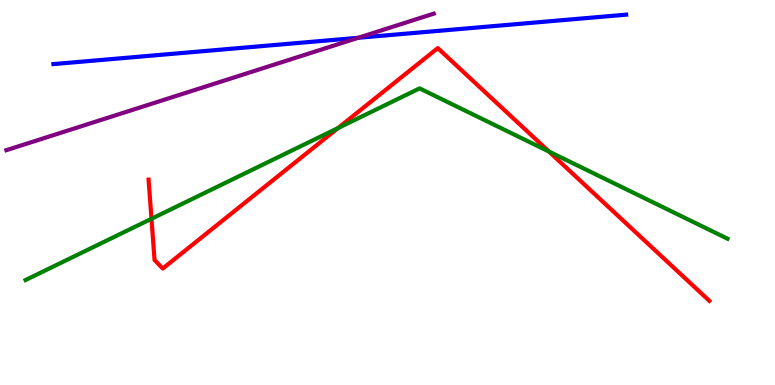[{'lines': ['blue', 'red'], 'intersections': []}, {'lines': ['green', 'red'], 'intersections': [{'x': 1.95, 'y': 4.32}, {'x': 4.36, 'y': 6.67}, {'x': 7.08, 'y': 6.07}]}, {'lines': ['purple', 'red'], 'intersections': []}, {'lines': ['blue', 'green'], 'intersections': []}, {'lines': ['blue', 'purple'], 'intersections': [{'x': 4.62, 'y': 9.02}]}, {'lines': ['green', 'purple'], 'intersections': []}]